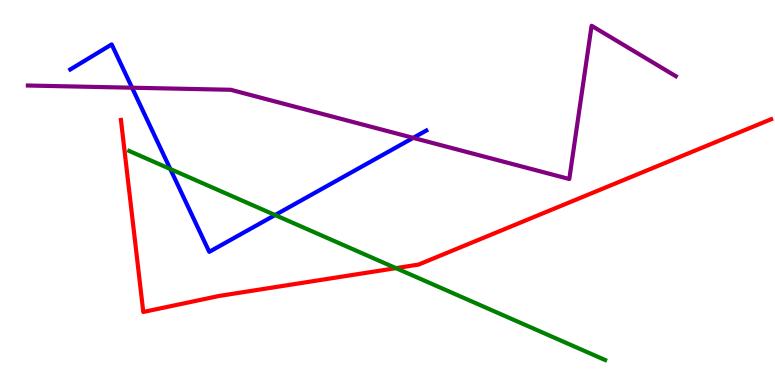[{'lines': ['blue', 'red'], 'intersections': []}, {'lines': ['green', 'red'], 'intersections': [{'x': 5.11, 'y': 3.04}]}, {'lines': ['purple', 'red'], 'intersections': []}, {'lines': ['blue', 'green'], 'intersections': [{'x': 2.2, 'y': 5.61}, {'x': 3.55, 'y': 4.41}]}, {'lines': ['blue', 'purple'], 'intersections': [{'x': 1.7, 'y': 7.72}, {'x': 5.33, 'y': 6.42}]}, {'lines': ['green', 'purple'], 'intersections': []}]